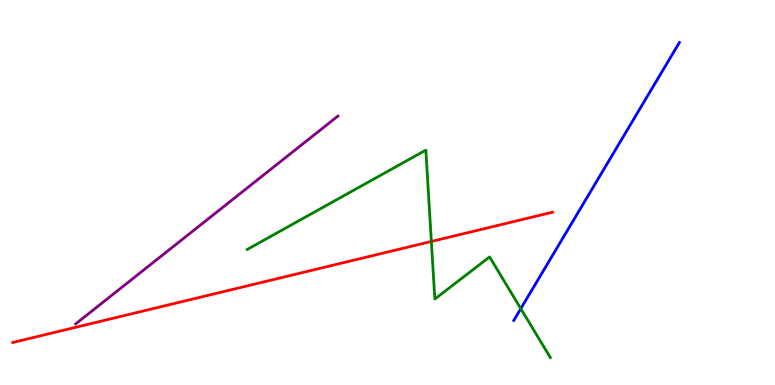[{'lines': ['blue', 'red'], 'intersections': []}, {'lines': ['green', 'red'], 'intersections': [{'x': 5.57, 'y': 3.73}]}, {'lines': ['purple', 'red'], 'intersections': []}, {'lines': ['blue', 'green'], 'intersections': [{'x': 6.72, 'y': 1.98}]}, {'lines': ['blue', 'purple'], 'intersections': []}, {'lines': ['green', 'purple'], 'intersections': []}]